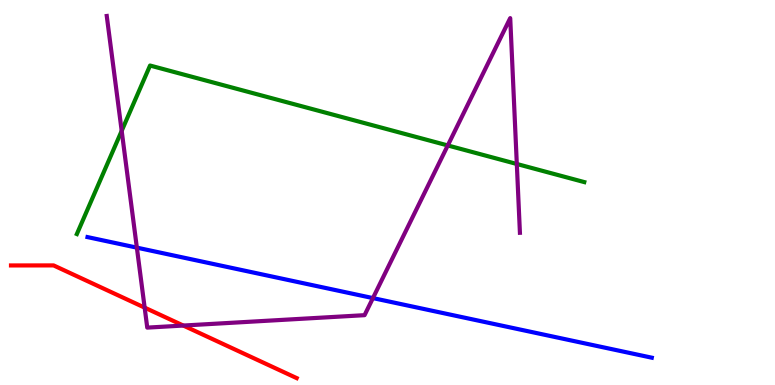[{'lines': ['blue', 'red'], 'intersections': []}, {'lines': ['green', 'red'], 'intersections': []}, {'lines': ['purple', 'red'], 'intersections': [{'x': 1.87, 'y': 2.01}, {'x': 2.37, 'y': 1.54}]}, {'lines': ['blue', 'green'], 'intersections': []}, {'lines': ['blue', 'purple'], 'intersections': [{'x': 1.77, 'y': 3.57}, {'x': 4.81, 'y': 2.26}]}, {'lines': ['green', 'purple'], 'intersections': [{'x': 1.57, 'y': 6.6}, {'x': 5.78, 'y': 6.22}, {'x': 6.67, 'y': 5.74}]}]